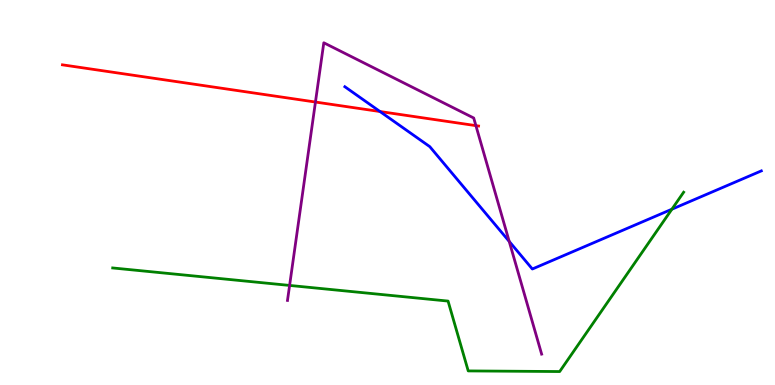[{'lines': ['blue', 'red'], 'intersections': [{'x': 4.9, 'y': 7.1}]}, {'lines': ['green', 'red'], 'intersections': []}, {'lines': ['purple', 'red'], 'intersections': [{'x': 4.07, 'y': 7.35}, {'x': 6.14, 'y': 6.74}]}, {'lines': ['blue', 'green'], 'intersections': [{'x': 8.67, 'y': 4.57}]}, {'lines': ['blue', 'purple'], 'intersections': [{'x': 6.57, 'y': 3.73}]}, {'lines': ['green', 'purple'], 'intersections': [{'x': 3.74, 'y': 2.59}]}]